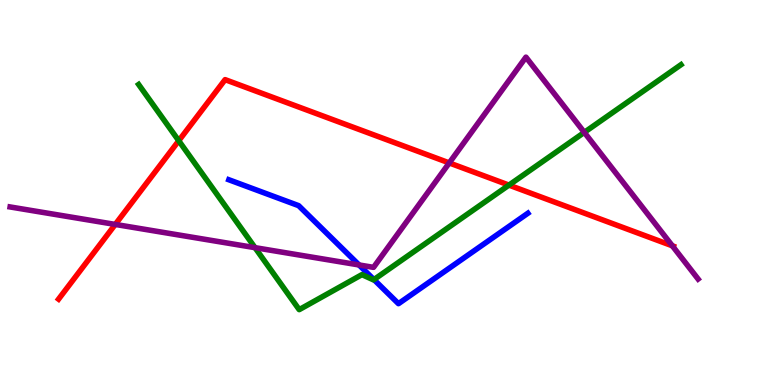[{'lines': ['blue', 'red'], 'intersections': []}, {'lines': ['green', 'red'], 'intersections': [{'x': 2.31, 'y': 6.34}, {'x': 6.57, 'y': 5.19}]}, {'lines': ['purple', 'red'], 'intersections': [{'x': 1.49, 'y': 4.17}, {'x': 5.8, 'y': 5.77}, {'x': 8.68, 'y': 3.62}]}, {'lines': ['blue', 'green'], 'intersections': [{'x': 4.82, 'y': 2.74}]}, {'lines': ['blue', 'purple'], 'intersections': [{'x': 4.63, 'y': 3.12}]}, {'lines': ['green', 'purple'], 'intersections': [{'x': 3.29, 'y': 3.57}, {'x': 7.54, 'y': 6.56}]}]